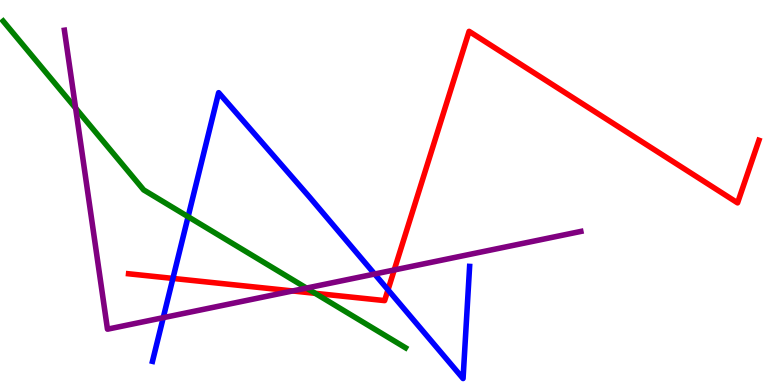[{'lines': ['blue', 'red'], 'intersections': [{'x': 2.23, 'y': 2.77}, {'x': 5.01, 'y': 2.47}]}, {'lines': ['green', 'red'], 'intersections': [{'x': 4.07, 'y': 2.38}]}, {'lines': ['purple', 'red'], 'intersections': [{'x': 3.78, 'y': 2.44}, {'x': 5.09, 'y': 2.99}]}, {'lines': ['blue', 'green'], 'intersections': [{'x': 2.43, 'y': 4.37}]}, {'lines': ['blue', 'purple'], 'intersections': [{'x': 2.11, 'y': 1.75}, {'x': 4.83, 'y': 2.88}]}, {'lines': ['green', 'purple'], 'intersections': [{'x': 0.976, 'y': 7.19}, {'x': 3.95, 'y': 2.52}]}]